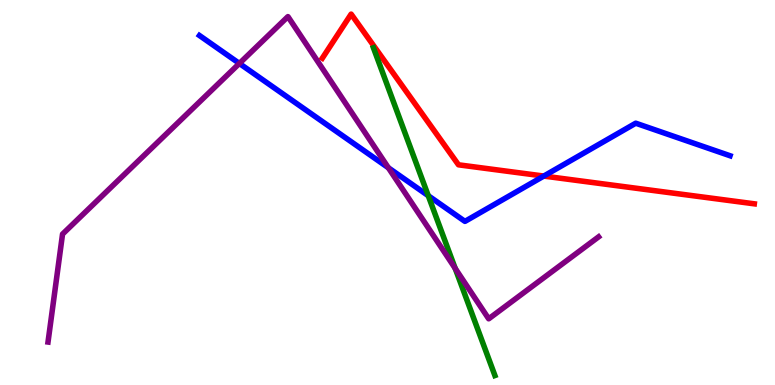[{'lines': ['blue', 'red'], 'intersections': [{'x': 7.02, 'y': 5.43}]}, {'lines': ['green', 'red'], 'intersections': []}, {'lines': ['purple', 'red'], 'intersections': []}, {'lines': ['blue', 'green'], 'intersections': [{'x': 5.53, 'y': 4.92}]}, {'lines': ['blue', 'purple'], 'intersections': [{'x': 3.09, 'y': 8.35}, {'x': 5.01, 'y': 5.64}]}, {'lines': ['green', 'purple'], 'intersections': [{'x': 5.87, 'y': 3.03}]}]